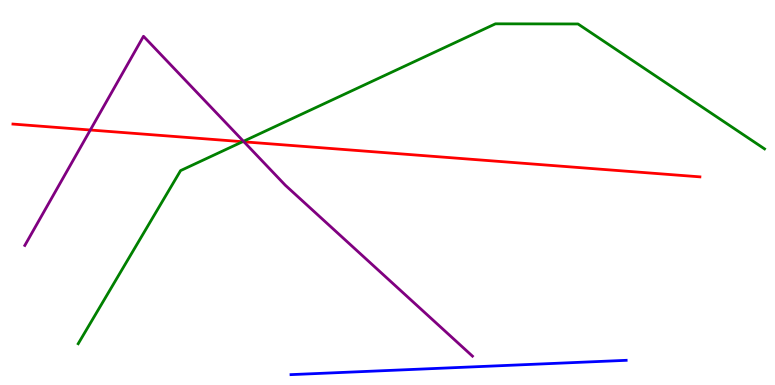[{'lines': ['blue', 'red'], 'intersections': []}, {'lines': ['green', 'red'], 'intersections': [{'x': 3.13, 'y': 6.32}]}, {'lines': ['purple', 'red'], 'intersections': [{'x': 1.17, 'y': 6.62}, {'x': 3.15, 'y': 6.32}]}, {'lines': ['blue', 'green'], 'intersections': []}, {'lines': ['blue', 'purple'], 'intersections': []}, {'lines': ['green', 'purple'], 'intersections': [{'x': 3.14, 'y': 6.33}]}]